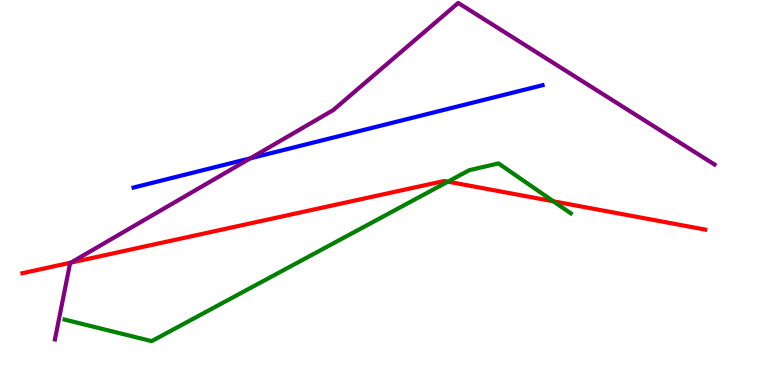[{'lines': ['blue', 'red'], 'intersections': []}, {'lines': ['green', 'red'], 'intersections': [{'x': 5.78, 'y': 5.28}, {'x': 7.14, 'y': 4.77}]}, {'lines': ['purple', 'red'], 'intersections': [{'x': 0.915, 'y': 3.18}]}, {'lines': ['blue', 'green'], 'intersections': []}, {'lines': ['blue', 'purple'], 'intersections': [{'x': 3.23, 'y': 5.89}]}, {'lines': ['green', 'purple'], 'intersections': []}]